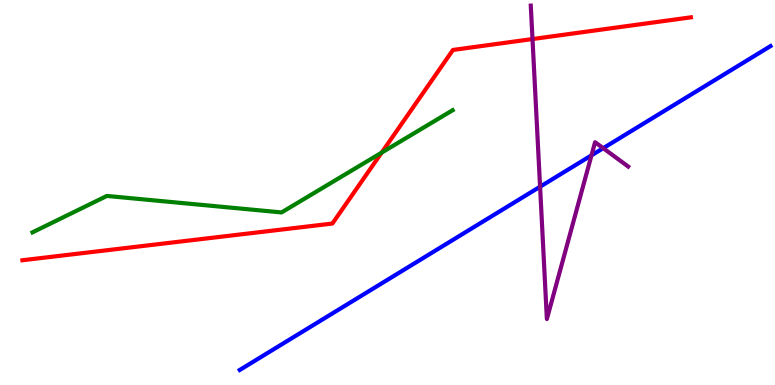[{'lines': ['blue', 'red'], 'intersections': []}, {'lines': ['green', 'red'], 'intersections': [{'x': 4.92, 'y': 6.04}]}, {'lines': ['purple', 'red'], 'intersections': [{'x': 6.87, 'y': 8.99}]}, {'lines': ['blue', 'green'], 'intersections': []}, {'lines': ['blue', 'purple'], 'intersections': [{'x': 6.97, 'y': 5.15}, {'x': 7.63, 'y': 5.97}, {'x': 7.78, 'y': 6.15}]}, {'lines': ['green', 'purple'], 'intersections': []}]